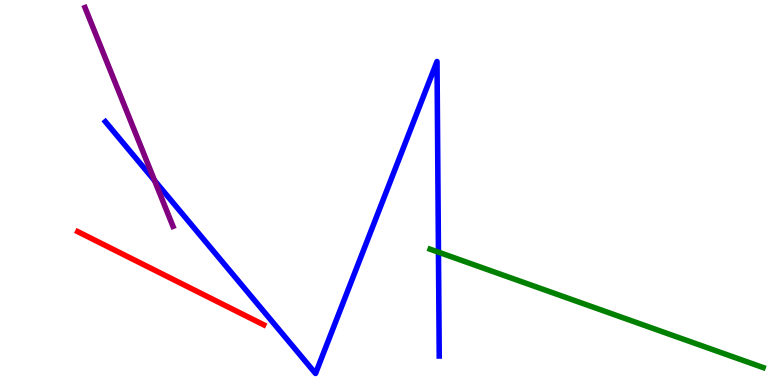[{'lines': ['blue', 'red'], 'intersections': []}, {'lines': ['green', 'red'], 'intersections': []}, {'lines': ['purple', 'red'], 'intersections': []}, {'lines': ['blue', 'green'], 'intersections': [{'x': 5.66, 'y': 3.45}]}, {'lines': ['blue', 'purple'], 'intersections': [{'x': 1.99, 'y': 5.31}]}, {'lines': ['green', 'purple'], 'intersections': []}]